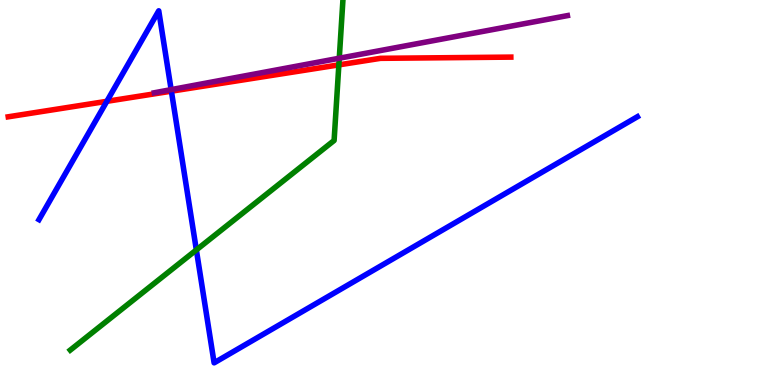[{'lines': ['blue', 'red'], 'intersections': [{'x': 1.38, 'y': 7.37}, {'x': 2.21, 'y': 7.63}]}, {'lines': ['green', 'red'], 'intersections': [{'x': 4.37, 'y': 8.32}]}, {'lines': ['purple', 'red'], 'intersections': []}, {'lines': ['blue', 'green'], 'intersections': [{'x': 2.53, 'y': 3.51}]}, {'lines': ['blue', 'purple'], 'intersections': [{'x': 2.21, 'y': 7.67}]}, {'lines': ['green', 'purple'], 'intersections': [{'x': 4.38, 'y': 8.49}]}]